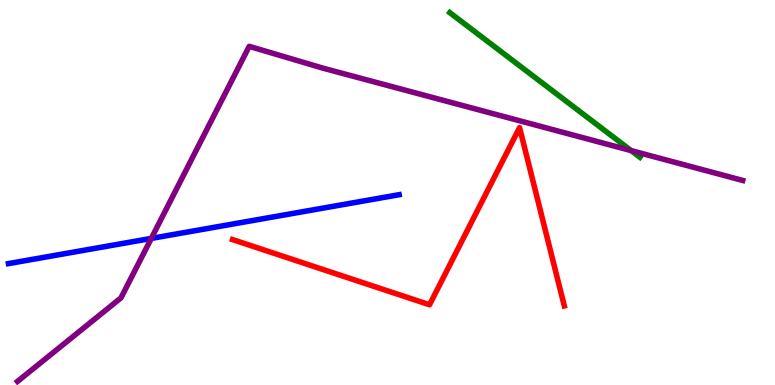[{'lines': ['blue', 'red'], 'intersections': []}, {'lines': ['green', 'red'], 'intersections': []}, {'lines': ['purple', 'red'], 'intersections': []}, {'lines': ['blue', 'green'], 'intersections': []}, {'lines': ['blue', 'purple'], 'intersections': [{'x': 1.95, 'y': 3.81}]}, {'lines': ['green', 'purple'], 'intersections': [{'x': 8.14, 'y': 6.09}]}]